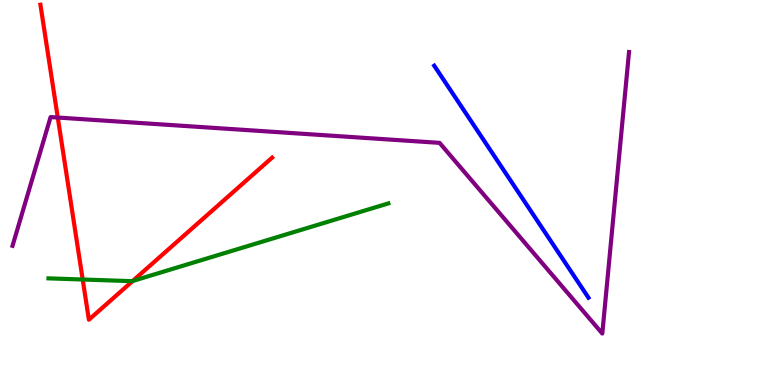[{'lines': ['blue', 'red'], 'intersections': []}, {'lines': ['green', 'red'], 'intersections': [{'x': 1.07, 'y': 2.74}, {'x': 1.71, 'y': 2.7}]}, {'lines': ['purple', 'red'], 'intersections': [{'x': 0.746, 'y': 6.95}]}, {'lines': ['blue', 'green'], 'intersections': []}, {'lines': ['blue', 'purple'], 'intersections': []}, {'lines': ['green', 'purple'], 'intersections': []}]